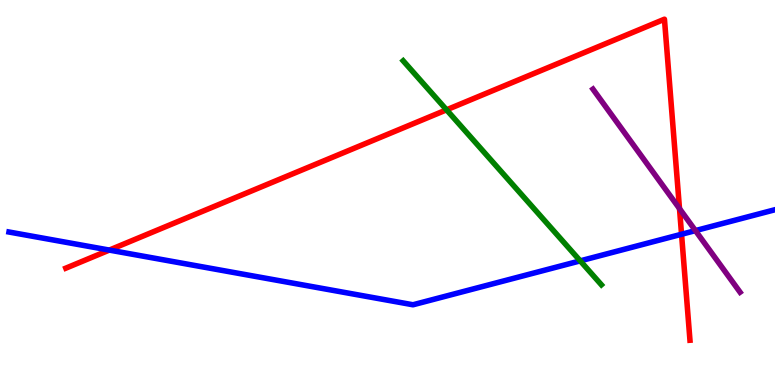[{'lines': ['blue', 'red'], 'intersections': [{'x': 1.41, 'y': 3.5}, {'x': 8.79, 'y': 3.92}]}, {'lines': ['green', 'red'], 'intersections': [{'x': 5.76, 'y': 7.15}]}, {'lines': ['purple', 'red'], 'intersections': [{'x': 8.77, 'y': 4.58}]}, {'lines': ['blue', 'green'], 'intersections': [{'x': 7.49, 'y': 3.22}]}, {'lines': ['blue', 'purple'], 'intersections': [{'x': 8.97, 'y': 4.01}]}, {'lines': ['green', 'purple'], 'intersections': []}]